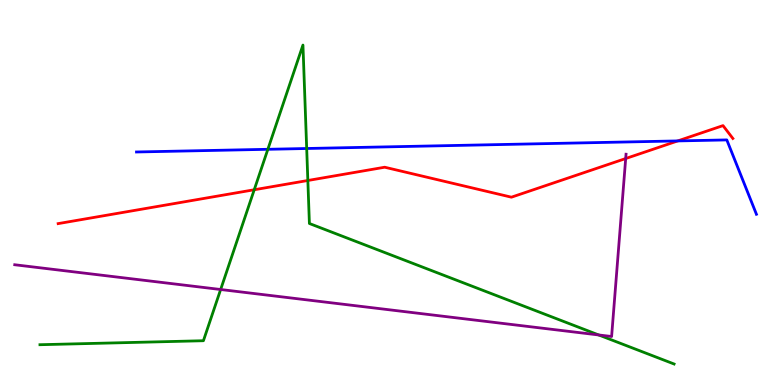[{'lines': ['blue', 'red'], 'intersections': [{'x': 8.75, 'y': 6.34}]}, {'lines': ['green', 'red'], 'intersections': [{'x': 3.28, 'y': 5.07}, {'x': 3.97, 'y': 5.31}]}, {'lines': ['purple', 'red'], 'intersections': [{'x': 8.07, 'y': 5.88}]}, {'lines': ['blue', 'green'], 'intersections': [{'x': 3.46, 'y': 6.12}, {'x': 3.96, 'y': 6.14}]}, {'lines': ['blue', 'purple'], 'intersections': []}, {'lines': ['green', 'purple'], 'intersections': [{'x': 2.85, 'y': 2.48}, {'x': 7.73, 'y': 1.3}]}]